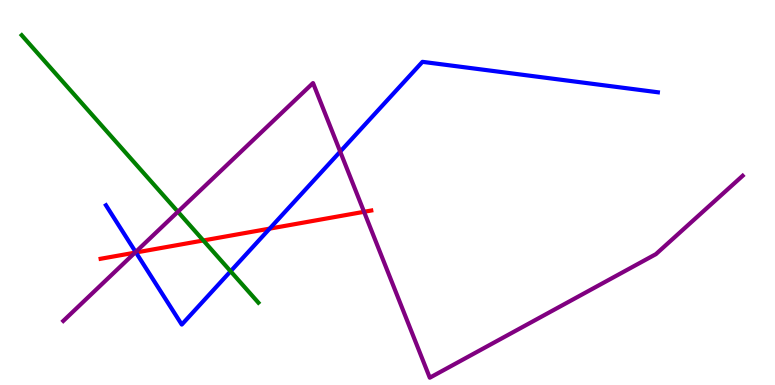[{'lines': ['blue', 'red'], 'intersections': [{'x': 1.75, 'y': 3.44}, {'x': 3.48, 'y': 4.06}]}, {'lines': ['green', 'red'], 'intersections': [{'x': 2.62, 'y': 3.75}]}, {'lines': ['purple', 'red'], 'intersections': [{'x': 1.74, 'y': 3.44}, {'x': 4.7, 'y': 4.5}]}, {'lines': ['blue', 'green'], 'intersections': [{'x': 2.98, 'y': 2.95}]}, {'lines': ['blue', 'purple'], 'intersections': [{'x': 1.75, 'y': 3.45}, {'x': 4.39, 'y': 6.06}]}, {'lines': ['green', 'purple'], 'intersections': [{'x': 2.3, 'y': 4.5}]}]